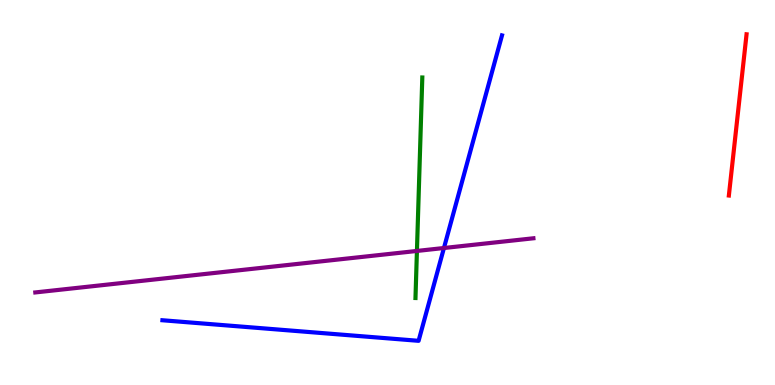[{'lines': ['blue', 'red'], 'intersections': []}, {'lines': ['green', 'red'], 'intersections': []}, {'lines': ['purple', 'red'], 'intersections': []}, {'lines': ['blue', 'green'], 'intersections': []}, {'lines': ['blue', 'purple'], 'intersections': [{'x': 5.73, 'y': 3.56}]}, {'lines': ['green', 'purple'], 'intersections': [{'x': 5.38, 'y': 3.48}]}]